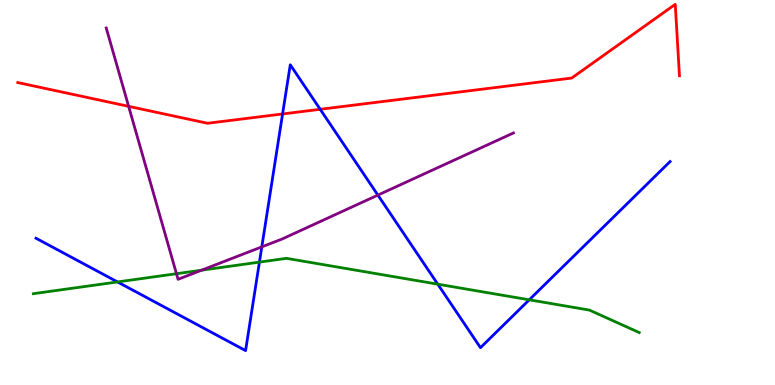[{'lines': ['blue', 'red'], 'intersections': [{'x': 3.65, 'y': 7.04}, {'x': 4.13, 'y': 7.16}]}, {'lines': ['green', 'red'], 'intersections': []}, {'lines': ['purple', 'red'], 'intersections': [{'x': 1.66, 'y': 7.24}]}, {'lines': ['blue', 'green'], 'intersections': [{'x': 1.52, 'y': 2.68}, {'x': 3.35, 'y': 3.19}, {'x': 5.65, 'y': 2.62}, {'x': 6.83, 'y': 2.21}]}, {'lines': ['blue', 'purple'], 'intersections': [{'x': 3.38, 'y': 3.59}, {'x': 4.88, 'y': 4.93}]}, {'lines': ['green', 'purple'], 'intersections': [{'x': 2.28, 'y': 2.89}, {'x': 2.6, 'y': 2.98}]}]